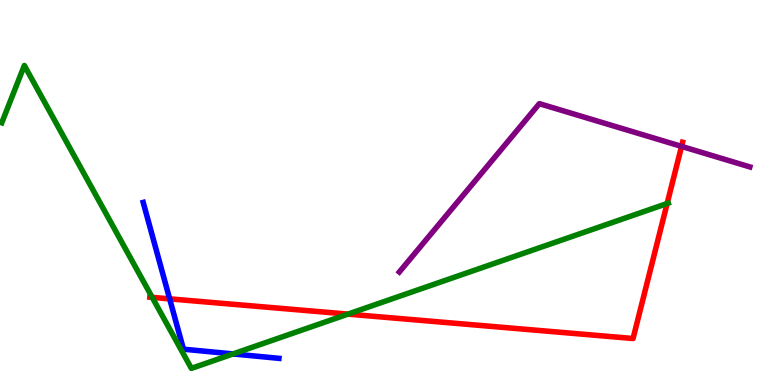[{'lines': ['blue', 'red'], 'intersections': [{'x': 2.19, 'y': 2.24}]}, {'lines': ['green', 'red'], 'intersections': [{'x': 1.96, 'y': 2.28}, {'x': 4.49, 'y': 1.84}, {'x': 8.61, 'y': 4.71}]}, {'lines': ['purple', 'red'], 'intersections': [{'x': 8.79, 'y': 6.2}]}, {'lines': ['blue', 'green'], 'intersections': [{'x': 3.01, 'y': 0.807}]}, {'lines': ['blue', 'purple'], 'intersections': []}, {'lines': ['green', 'purple'], 'intersections': []}]